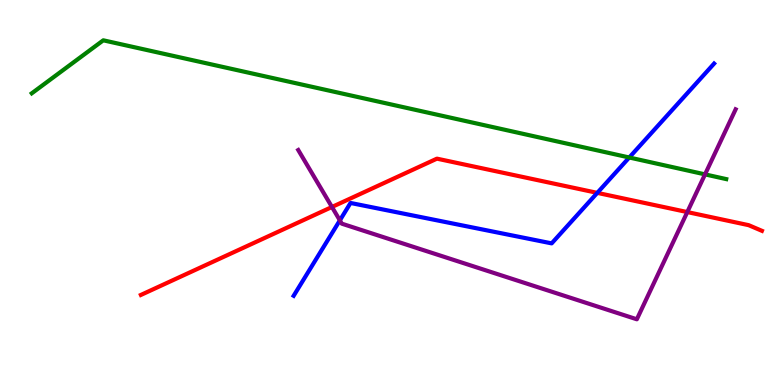[{'lines': ['blue', 'red'], 'intersections': [{'x': 7.71, 'y': 4.99}]}, {'lines': ['green', 'red'], 'intersections': []}, {'lines': ['purple', 'red'], 'intersections': [{'x': 4.28, 'y': 4.62}, {'x': 8.87, 'y': 4.49}]}, {'lines': ['blue', 'green'], 'intersections': [{'x': 8.12, 'y': 5.91}]}, {'lines': ['blue', 'purple'], 'intersections': [{'x': 4.39, 'y': 4.28}]}, {'lines': ['green', 'purple'], 'intersections': [{'x': 9.1, 'y': 5.47}]}]